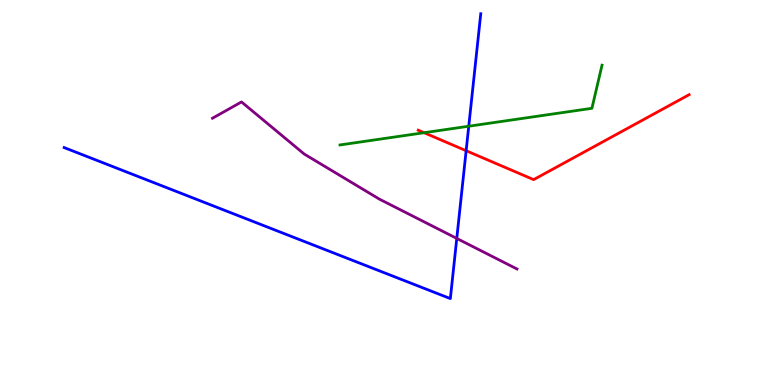[{'lines': ['blue', 'red'], 'intersections': [{'x': 6.01, 'y': 6.09}]}, {'lines': ['green', 'red'], 'intersections': [{'x': 5.47, 'y': 6.55}]}, {'lines': ['purple', 'red'], 'intersections': []}, {'lines': ['blue', 'green'], 'intersections': [{'x': 6.05, 'y': 6.72}]}, {'lines': ['blue', 'purple'], 'intersections': [{'x': 5.89, 'y': 3.81}]}, {'lines': ['green', 'purple'], 'intersections': []}]